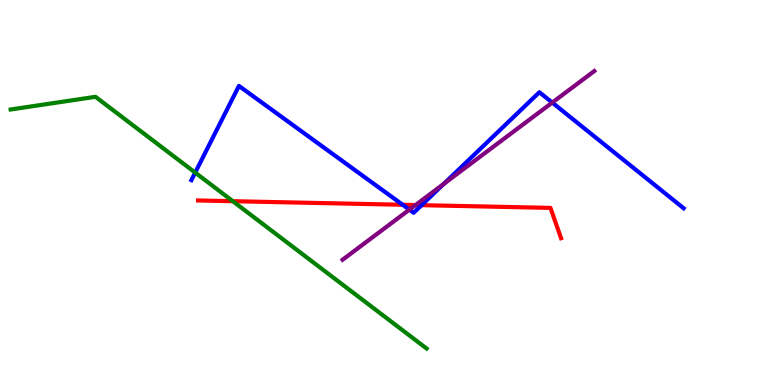[{'lines': ['blue', 'red'], 'intersections': [{'x': 5.2, 'y': 4.68}, {'x': 5.44, 'y': 4.67}]}, {'lines': ['green', 'red'], 'intersections': [{'x': 3.0, 'y': 4.77}]}, {'lines': ['purple', 'red'], 'intersections': [{'x': 5.36, 'y': 4.67}]}, {'lines': ['blue', 'green'], 'intersections': [{'x': 2.52, 'y': 5.52}]}, {'lines': ['blue', 'purple'], 'intersections': [{'x': 5.28, 'y': 4.55}, {'x': 5.73, 'y': 5.22}, {'x': 7.13, 'y': 7.34}]}, {'lines': ['green', 'purple'], 'intersections': []}]